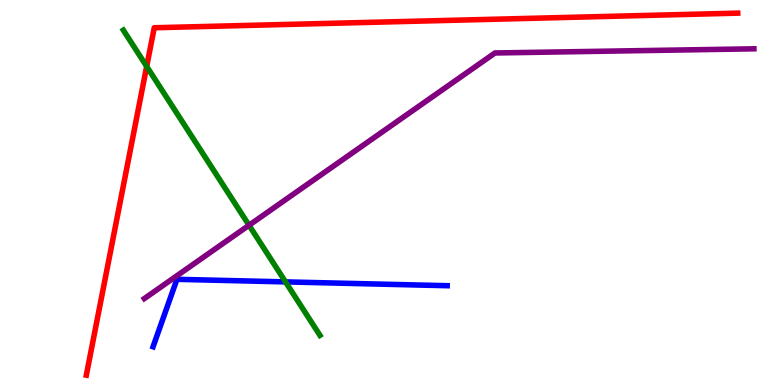[{'lines': ['blue', 'red'], 'intersections': []}, {'lines': ['green', 'red'], 'intersections': [{'x': 1.89, 'y': 8.28}]}, {'lines': ['purple', 'red'], 'intersections': []}, {'lines': ['blue', 'green'], 'intersections': [{'x': 3.68, 'y': 2.68}]}, {'lines': ['blue', 'purple'], 'intersections': []}, {'lines': ['green', 'purple'], 'intersections': [{'x': 3.21, 'y': 4.15}]}]